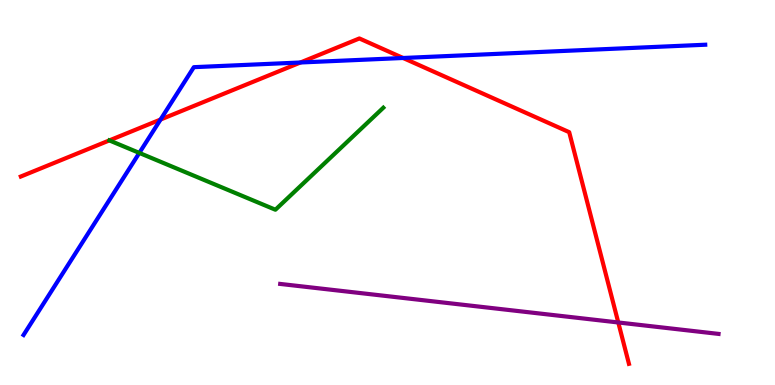[{'lines': ['blue', 'red'], 'intersections': [{'x': 2.07, 'y': 6.9}, {'x': 3.88, 'y': 8.38}, {'x': 5.2, 'y': 8.49}]}, {'lines': ['green', 'red'], 'intersections': []}, {'lines': ['purple', 'red'], 'intersections': [{'x': 7.98, 'y': 1.62}]}, {'lines': ['blue', 'green'], 'intersections': [{'x': 1.8, 'y': 6.03}]}, {'lines': ['blue', 'purple'], 'intersections': []}, {'lines': ['green', 'purple'], 'intersections': []}]